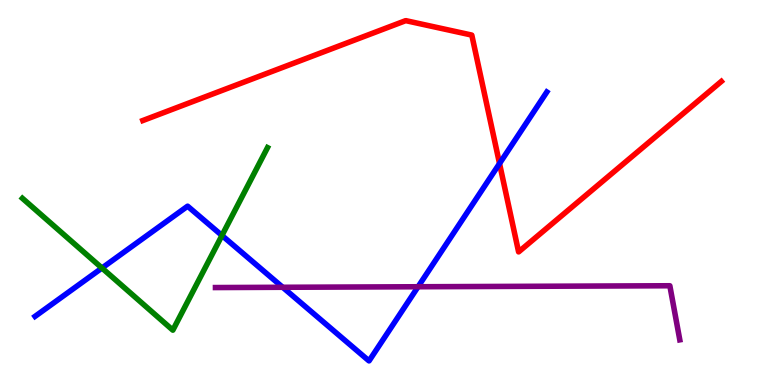[{'lines': ['blue', 'red'], 'intersections': [{'x': 6.45, 'y': 5.75}]}, {'lines': ['green', 'red'], 'intersections': []}, {'lines': ['purple', 'red'], 'intersections': []}, {'lines': ['blue', 'green'], 'intersections': [{'x': 1.32, 'y': 3.04}, {'x': 2.86, 'y': 3.88}]}, {'lines': ['blue', 'purple'], 'intersections': [{'x': 3.65, 'y': 2.54}, {'x': 5.39, 'y': 2.55}]}, {'lines': ['green', 'purple'], 'intersections': []}]